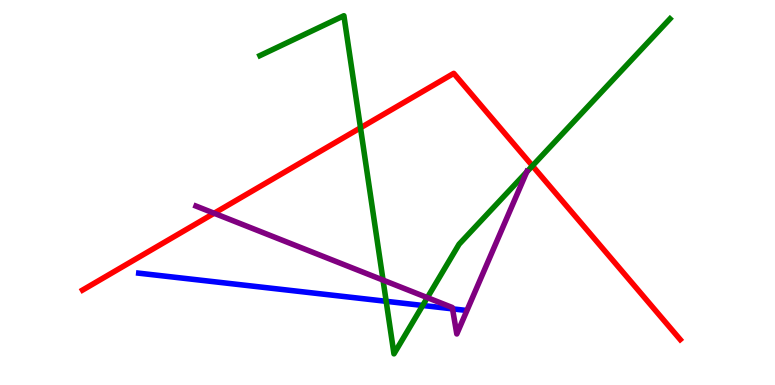[{'lines': ['blue', 'red'], 'intersections': []}, {'lines': ['green', 'red'], 'intersections': [{'x': 4.65, 'y': 6.68}, {'x': 6.87, 'y': 5.69}]}, {'lines': ['purple', 'red'], 'intersections': [{'x': 2.76, 'y': 4.46}]}, {'lines': ['blue', 'green'], 'intersections': [{'x': 4.98, 'y': 2.17}, {'x': 5.45, 'y': 2.07}]}, {'lines': ['blue', 'purple'], 'intersections': [{'x': 5.84, 'y': 1.98}]}, {'lines': ['green', 'purple'], 'intersections': [{'x': 4.94, 'y': 2.72}, {'x': 5.51, 'y': 2.27}, {'x': 6.8, 'y': 5.53}]}]